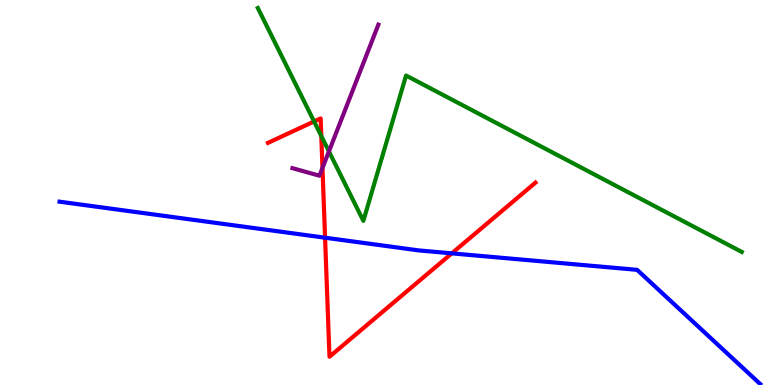[{'lines': ['blue', 'red'], 'intersections': [{'x': 4.19, 'y': 3.83}, {'x': 5.83, 'y': 3.42}]}, {'lines': ['green', 'red'], 'intersections': [{'x': 4.05, 'y': 6.85}, {'x': 4.15, 'y': 6.47}]}, {'lines': ['purple', 'red'], 'intersections': [{'x': 4.16, 'y': 5.64}]}, {'lines': ['blue', 'green'], 'intersections': []}, {'lines': ['blue', 'purple'], 'intersections': []}, {'lines': ['green', 'purple'], 'intersections': [{'x': 4.24, 'y': 6.07}]}]